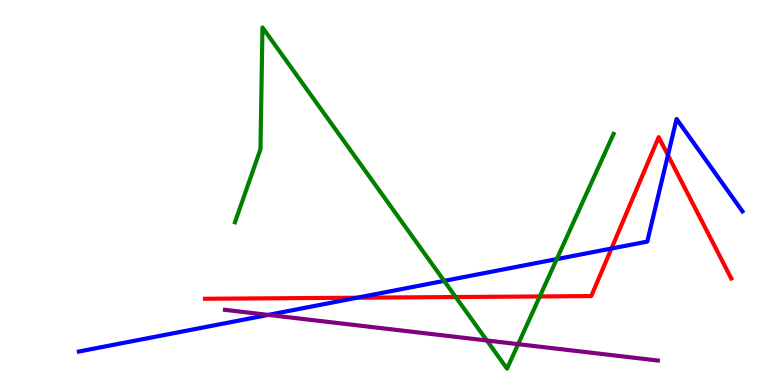[{'lines': ['blue', 'red'], 'intersections': [{'x': 4.61, 'y': 2.27}, {'x': 7.89, 'y': 3.54}, {'x': 8.62, 'y': 5.97}]}, {'lines': ['green', 'red'], 'intersections': [{'x': 5.88, 'y': 2.28}, {'x': 6.97, 'y': 2.3}]}, {'lines': ['purple', 'red'], 'intersections': []}, {'lines': ['blue', 'green'], 'intersections': [{'x': 5.73, 'y': 2.7}, {'x': 7.18, 'y': 3.27}]}, {'lines': ['blue', 'purple'], 'intersections': [{'x': 3.46, 'y': 1.82}]}, {'lines': ['green', 'purple'], 'intersections': [{'x': 6.28, 'y': 1.16}, {'x': 6.69, 'y': 1.06}]}]